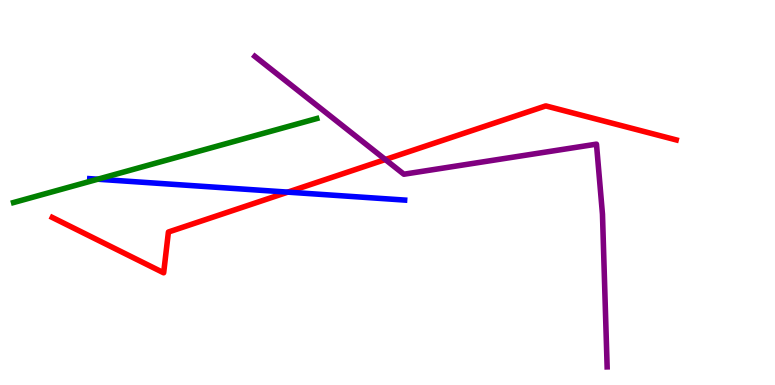[{'lines': ['blue', 'red'], 'intersections': [{'x': 3.71, 'y': 5.01}]}, {'lines': ['green', 'red'], 'intersections': []}, {'lines': ['purple', 'red'], 'intersections': [{'x': 4.97, 'y': 5.86}]}, {'lines': ['blue', 'green'], 'intersections': [{'x': 1.26, 'y': 5.35}]}, {'lines': ['blue', 'purple'], 'intersections': []}, {'lines': ['green', 'purple'], 'intersections': []}]